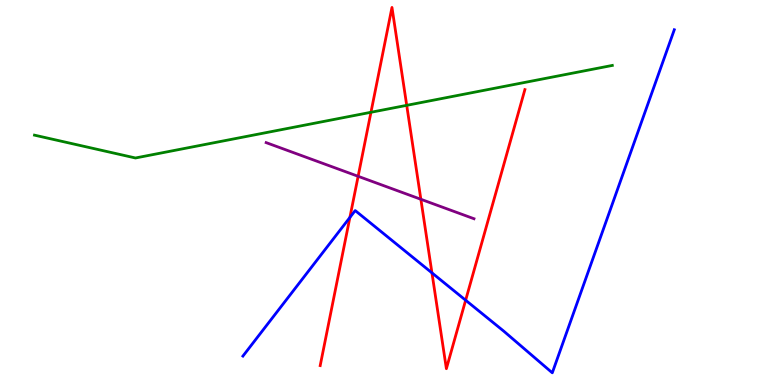[{'lines': ['blue', 'red'], 'intersections': [{'x': 4.51, 'y': 4.35}, {'x': 5.57, 'y': 2.91}, {'x': 6.01, 'y': 2.2}]}, {'lines': ['green', 'red'], 'intersections': [{'x': 4.79, 'y': 7.08}, {'x': 5.25, 'y': 7.26}]}, {'lines': ['purple', 'red'], 'intersections': [{'x': 4.62, 'y': 5.42}, {'x': 5.43, 'y': 4.82}]}, {'lines': ['blue', 'green'], 'intersections': []}, {'lines': ['blue', 'purple'], 'intersections': []}, {'lines': ['green', 'purple'], 'intersections': []}]